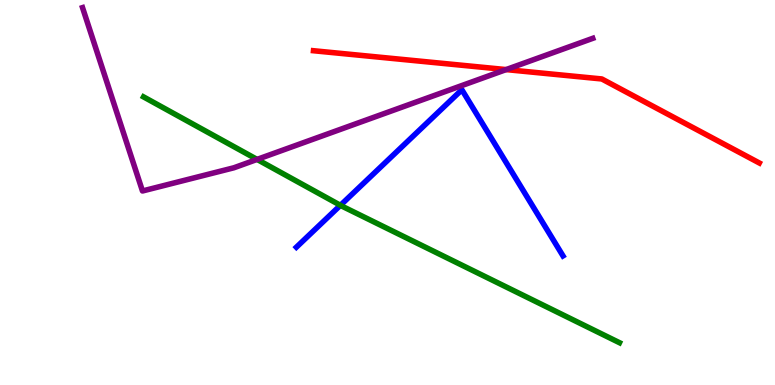[{'lines': ['blue', 'red'], 'intersections': []}, {'lines': ['green', 'red'], 'intersections': []}, {'lines': ['purple', 'red'], 'intersections': [{'x': 6.53, 'y': 8.19}]}, {'lines': ['blue', 'green'], 'intersections': [{'x': 4.39, 'y': 4.67}]}, {'lines': ['blue', 'purple'], 'intersections': []}, {'lines': ['green', 'purple'], 'intersections': [{'x': 3.32, 'y': 5.86}]}]